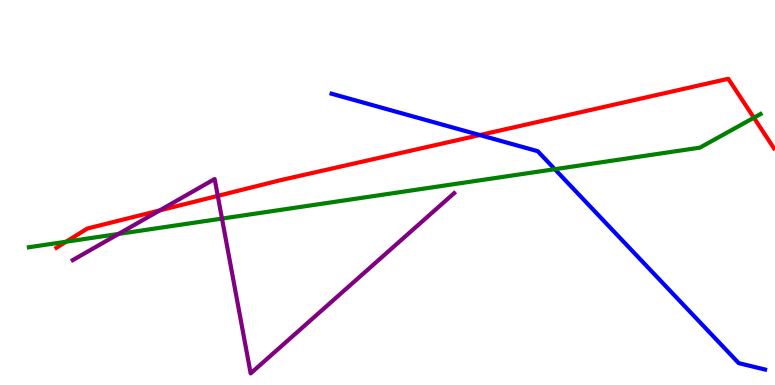[{'lines': ['blue', 'red'], 'intersections': [{'x': 6.19, 'y': 6.49}]}, {'lines': ['green', 'red'], 'intersections': [{'x': 0.854, 'y': 3.72}, {'x': 9.73, 'y': 6.94}]}, {'lines': ['purple', 'red'], 'intersections': [{'x': 2.06, 'y': 4.53}, {'x': 2.81, 'y': 4.91}]}, {'lines': ['blue', 'green'], 'intersections': [{'x': 7.16, 'y': 5.61}]}, {'lines': ['blue', 'purple'], 'intersections': []}, {'lines': ['green', 'purple'], 'intersections': [{'x': 1.53, 'y': 3.92}, {'x': 2.86, 'y': 4.32}]}]